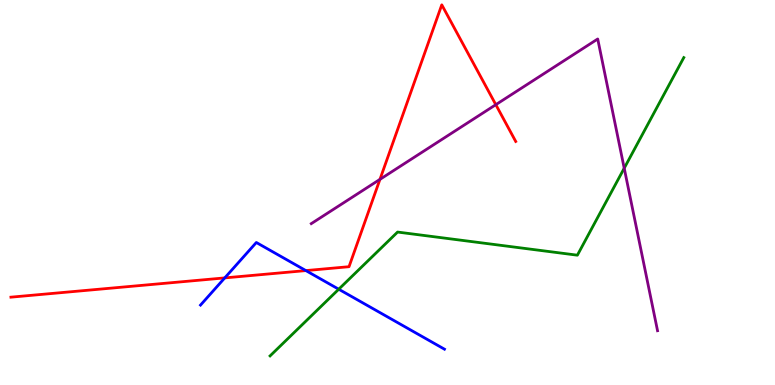[{'lines': ['blue', 'red'], 'intersections': [{'x': 2.9, 'y': 2.78}, {'x': 3.95, 'y': 2.97}]}, {'lines': ['green', 'red'], 'intersections': []}, {'lines': ['purple', 'red'], 'intersections': [{'x': 4.9, 'y': 5.34}, {'x': 6.4, 'y': 7.28}]}, {'lines': ['blue', 'green'], 'intersections': [{'x': 4.37, 'y': 2.49}]}, {'lines': ['blue', 'purple'], 'intersections': []}, {'lines': ['green', 'purple'], 'intersections': [{'x': 8.05, 'y': 5.63}]}]